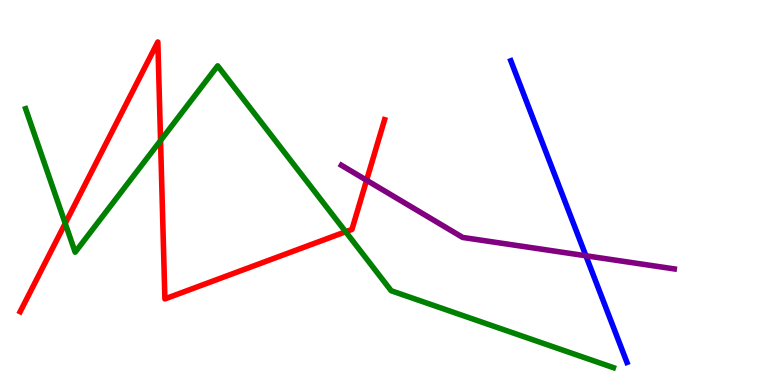[{'lines': ['blue', 'red'], 'intersections': []}, {'lines': ['green', 'red'], 'intersections': [{'x': 0.842, 'y': 4.2}, {'x': 2.07, 'y': 6.35}, {'x': 4.46, 'y': 3.98}]}, {'lines': ['purple', 'red'], 'intersections': [{'x': 4.73, 'y': 5.32}]}, {'lines': ['blue', 'green'], 'intersections': []}, {'lines': ['blue', 'purple'], 'intersections': [{'x': 7.56, 'y': 3.36}]}, {'lines': ['green', 'purple'], 'intersections': []}]